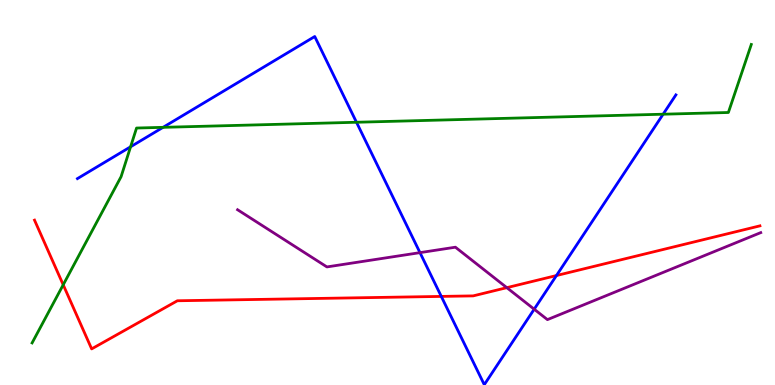[{'lines': ['blue', 'red'], 'intersections': [{'x': 5.69, 'y': 2.3}, {'x': 7.18, 'y': 2.84}]}, {'lines': ['green', 'red'], 'intersections': [{'x': 0.816, 'y': 2.6}]}, {'lines': ['purple', 'red'], 'intersections': [{'x': 6.54, 'y': 2.53}]}, {'lines': ['blue', 'green'], 'intersections': [{'x': 1.69, 'y': 6.19}, {'x': 2.1, 'y': 6.69}, {'x': 4.6, 'y': 6.82}, {'x': 8.56, 'y': 7.03}]}, {'lines': ['blue', 'purple'], 'intersections': [{'x': 5.42, 'y': 3.44}, {'x': 6.89, 'y': 1.97}]}, {'lines': ['green', 'purple'], 'intersections': []}]